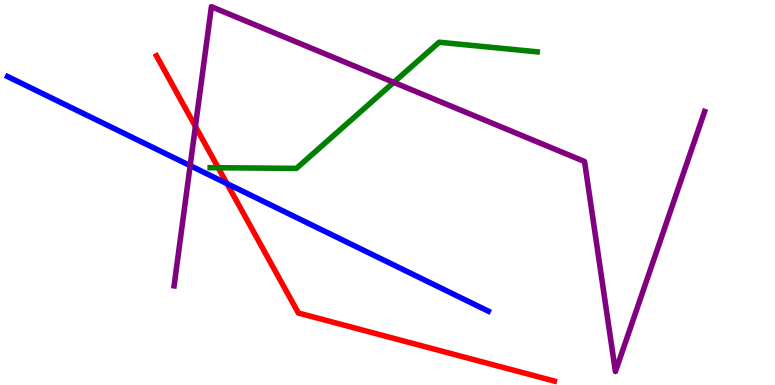[{'lines': ['blue', 'red'], 'intersections': [{'x': 2.93, 'y': 5.23}]}, {'lines': ['green', 'red'], 'intersections': [{'x': 2.82, 'y': 5.64}]}, {'lines': ['purple', 'red'], 'intersections': [{'x': 2.52, 'y': 6.72}]}, {'lines': ['blue', 'green'], 'intersections': []}, {'lines': ['blue', 'purple'], 'intersections': [{'x': 2.45, 'y': 5.7}]}, {'lines': ['green', 'purple'], 'intersections': [{'x': 5.08, 'y': 7.86}]}]